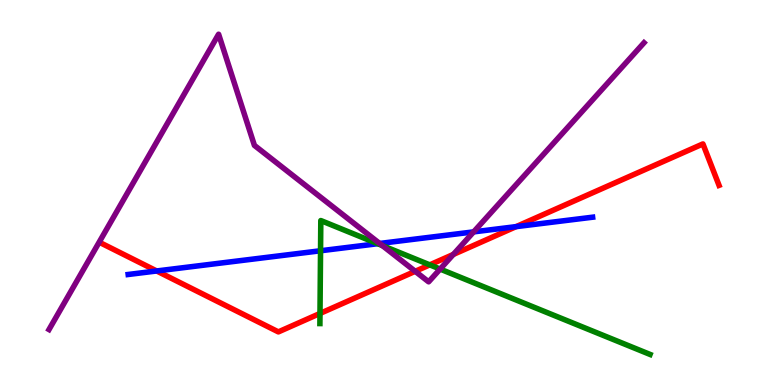[{'lines': ['blue', 'red'], 'intersections': [{'x': 2.02, 'y': 2.96}, {'x': 6.66, 'y': 4.11}]}, {'lines': ['green', 'red'], 'intersections': [{'x': 4.13, 'y': 1.86}, {'x': 5.55, 'y': 3.12}]}, {'lines': ['purple', 'red'], 'intersections': [{'x': 5.36, 'y': 2.95}, {'x': 5.85, 'y': 3.39}]}, {'lines': ['blue', 'green'], 'intersections': [{'x': 4.14, 'y': 3.49}, {'x': 4.87, 'y': 3.67}]}, {'lines': ['blue', 'purple'], 'intersections': [{'x': 4.9, 'y': 3.68}, {'x': 6.11, 'y': 3.98}]}, {'lines': ['green', 'purple'], 'intersections': [{'x': 4.93, 'y': 3.62}, {'x': 5.68, 'y': 3.01}]}]